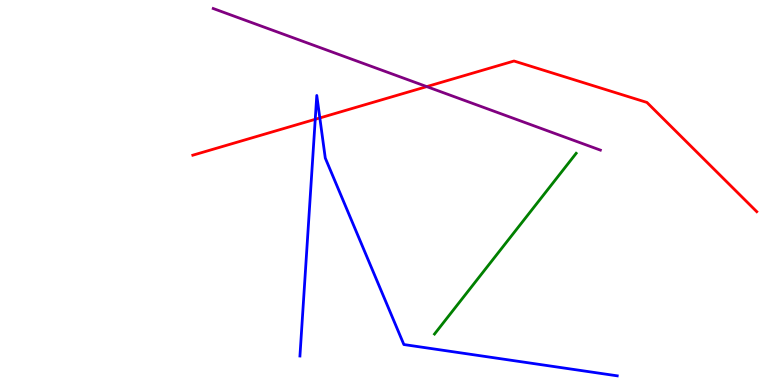[{'lines': ['blue', 'red'], 'intersections': [{'x': 4.07, 'y': 6.9}, {'x': 4.13, 'y': 6.94}]}, {'lines': ['green', 'red'], 'intersections': []}, {'lines': ['purple', 'red'], 'intersections': [{'x': 5.51, 'y': 7.75}]}, {'lines': ['blue', 'green'], 'intersections': []}, {'lines': ['blue', 'purple'], 'intersections': []}, {'lines': ['green', 'purple'], 'intersections': []}]